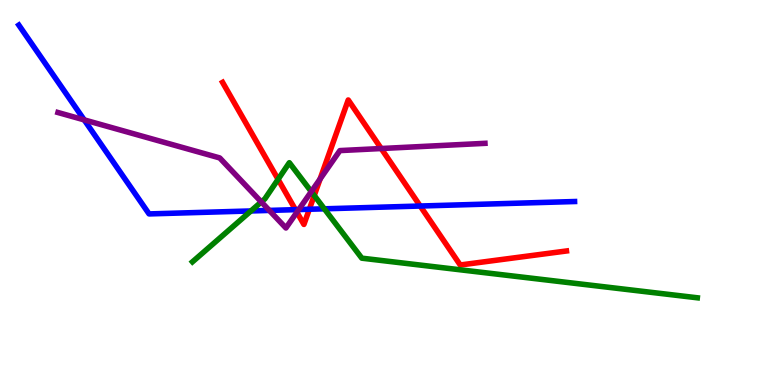[{'lines': ['blue', 'red'], 'intersections': [{'x': 3.81, 'y': 4.55}, {'x': 3.99, 'y': 4.56}, {'x': 5.42, 'y': 4.65}]}, {'lines': ['green', 'red'], 'intersections': [{'x': 3.59, 'y': 5.34}, {'x': 4.05, 'y': 4.92}]}, {'lines': ['purple', 'red'], 'intersections': [{'x': 3.83, 'y': 4.49}, {'x': 4.13, 'y': 5.35}, {'x': 4.92, 'y': 6.14}]}, {'lines': ['blue', 'green'], 'intersections': [{'x': 3.24, 'y': 4.52}, {'x': 4.19, 'y': 4.58}]}, {'lines': ['blue', 'purple'], 'intersections': [{'x': 1.09, 'y': 6.89}, {'x': 3.48, 'y': 4.53}, {'x': 3.86, 'y': 4.56}]}, {'lines': ['green', 'purple'], 'intersections': [{'x': 3.37, 'y': 4.75}, {'x': 4.02, 'y': 5.02}]}]